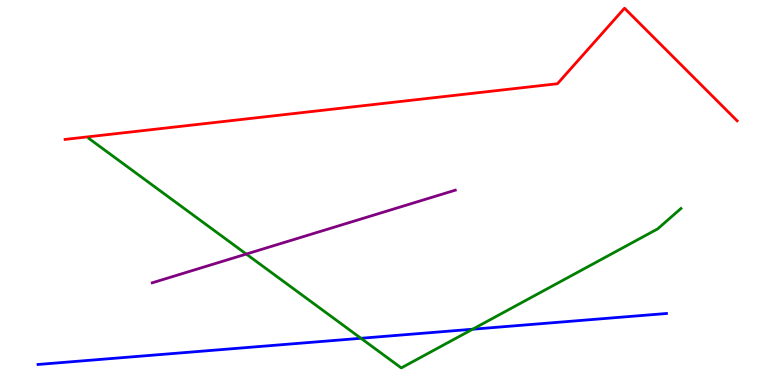[{'lines': ['blue', 'red'], 'intersections': []}, {'lines': ['green', 'red'], 'intersections': []}, {'lines': ['purple', 'red'], 'intersections': []}, {'lines': ['blue', 'green'], 'intersections': [{'x': 4.66, 'y': 1.21}, {'x': 6.1, 'y': 1.45}]}, {'lines': ['blue', 'purple'], 'intersections': []}, {'lines': ['green', 'purple'], 'intersections': [{'x': 3.18, 'y': 3.4}]}]